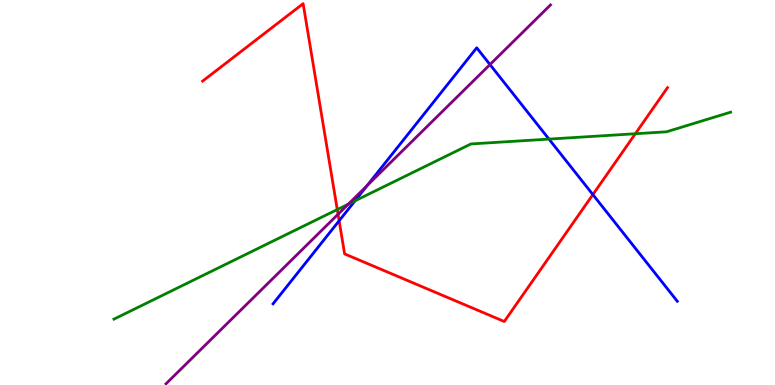[{'lines': ['blue', 'red'], 'intersections': [{'x': 4.38, 'y': 4.27}, {'x': 7.65, 'y': 4.95}]}, {'lines': ['green', 'red'], 'intersections': [{'x': 4.35, 'y': 4.56}, {'x': 8.2, 'y': 6.53}]}, {'lines': ['purple', 'red'], 'intersections': [{'x': 4.36, 'y': 4.43}]}, {'lines': ['blue', 'green'], 'intersections': [{'x': 4.58, 'y': 4.78}, {'x': 7.08, 'y': 6.39}]}, {'lines': ['blue', 'purple'], 'intersections': [{'x': 4.74, 'y': 5.18}, {'x': 6.32, 'y': 8.32}]}, {'lines': ['green', 'purple'], 'intersections': [{'x': 4.49, 'y': 4.7}]}]